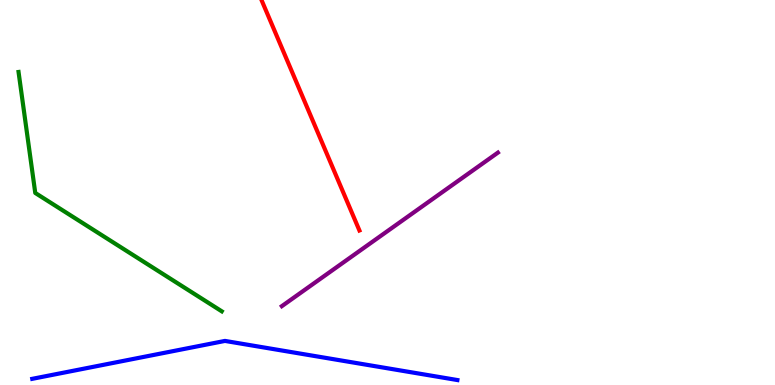[{'lines': ['blue', 'red'], 'intersections': []}, {'lines': ['green', 'red'], 'intersections': []}, {'lines': ['purple', 'red'], 'intersections': []}, {'lines': ['blue', 'green'], 'intersections': []}, {'lines': ['blue', 'purple'], 'intersections': []}, {'lines': ['green', 'purple'], 'intersections': []}]